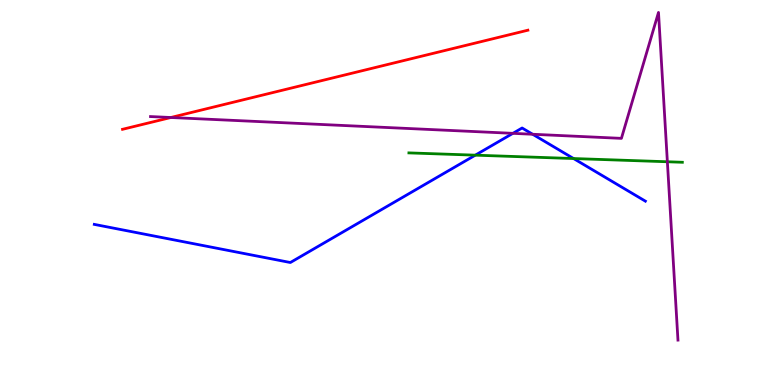[{'lines': ['blue', 'red'], 'intersections': []}, {'lines': ['green', 'red'], 'intersections': []}, {'lines': ['purple', 'red'], 'intersections': [{'x': 2.2, 'y': 6.95}]}, {'lines': ['blue', 'green'], 'intersections': [{'x': 6.13, 'y': 5.97}, {'x': 7.4, 'y': 5.88}]}, {'lines': ['blue', 'purple'], 'intersections': [{'x': 6.62, 'y': 6.54}, {'x': 6.87, 'y': 6.51}]}, {'lines': ['green', 'purple'], 'intersections': [{'x': 8.61, 'y': 5.8}]}]